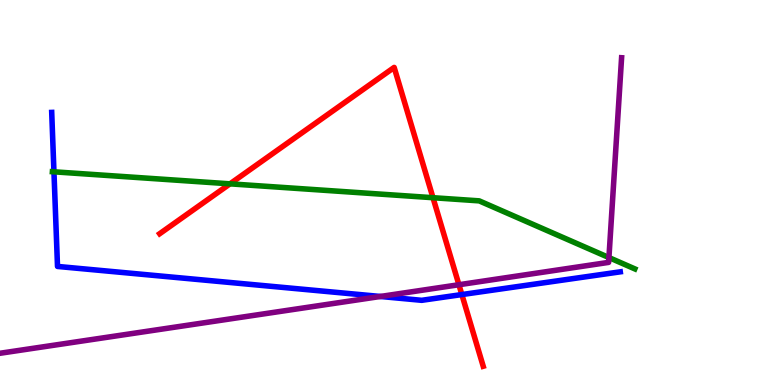[{'lines': ['blue', 'red'], 'intersections': [{'x': 5.96, 'y': 2.35}]}, {'lines': ['green', 'red'], 'intersections': [{'x': 2.97, 'y': 5.23}, {'x': 5.59, 'y': 4.86}]}, {'lines': ['purple', 'red'], 'intersections': [{'x': 5.92, 'y': 2.6}]}, {'lines': ['blue', 'green'], 'intersections': [{'x': 0.696, 'y': 5.54}]}, {'lines': ['blue', 'purple'], 'intersections': [{'x': 4.91, 'y': 2.3}]}, {'lines': ['green', 'purple'], 'intersections': [{'x': 7.86, 'y': 3.31}]}]